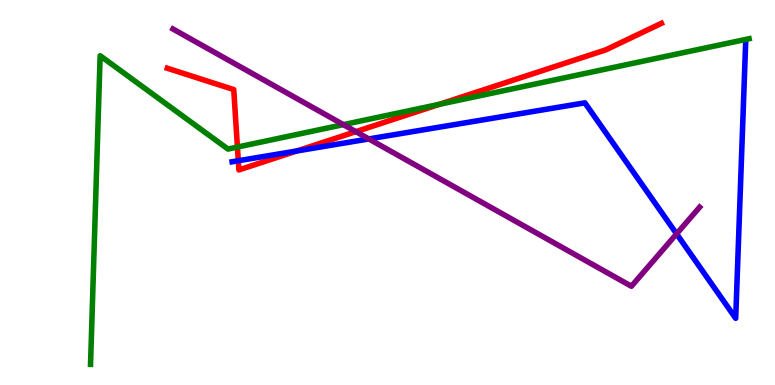[{'lines': ['blue', 'red'], 'intersections': [{'x': 3.07, 'y': 5.82}, {'x': 3.83, 'y': 6.08}]}, {'lines': ['green', 'red'], 'intersections': [{'x': 3.06, 'y': 6.18}, {'x': 5.67, 'y': 7.29}]}, {'lines': ['purple', 'red'], 'intersections': [{'x': 4.59, 'y': 6.58}]}, {'lines': ['blue', 'green'], 'intersections': []}, {'lines': ['blue', 'purple'], 'intersections': [{'x': 4.76, 'y': 6.39}, {'x': 8.73, 'y': 3.93}]}, {'lines': ['green', 'purple'], 'intersections': [{'x': 4.43, 'y': 6.76}]}]